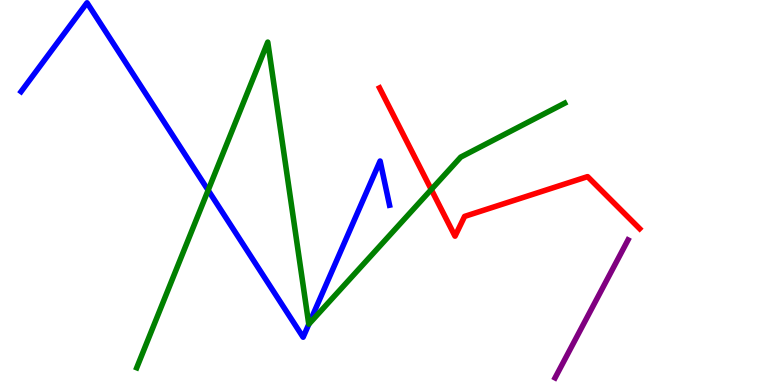[{'lines': ['blue', 'red'], 'intersections': []}, {'lines': ['green', 'red'], 'intersections': [{'x': 5.56, 'y': 5.08}]}, {'lines': ['purple', 'red'], 'intersections': []}, {'lines': ['blue', 'green'], 'intersections': [{'x': 2.69, 'y': 5.06}, {'x': 3.98, 'y': 1.58}]}, {'lines': ['blue', 'purple'], 'intersections': []}, {'lines': ['green', 'purple'], 'intersections': []}]